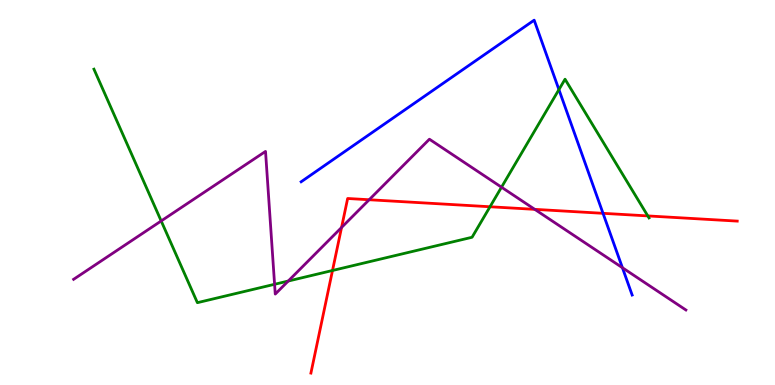[{'lines': ['blue', 'red'], 'intersections': [{'x': 7.78, 'y': 4.46}]}, {'lines': ['green', 'red'], 'intersections': [{'x': 4.29, 'y': 2.97}, {'x': 6.32, 'y': 4.63}, {'x': 8.36, 'y': 4.39}]}, {'lines': ['purple', 'red'], 'intersections': [{'x': 4.41, 'y': 4.09}, {'x': 4.76, 'y': 4.81}, {'x': 6.9, 'y': 4.56}]}, {'lines': ['blue', 'green'], 'intersections': [{'x': 7.21, 'y': 7.67}]}, {'lines': ['blue', 'purple'], 'intersections': [{'x': 8.03, 'y': 3.05}]}, {'lines': ['green', 'purple'], 'intersections': [{'x': 2.08, 'y': 4.26}, {'x': 3.54, 'y': 2.62}, {'x': 3.72, 'y': 2.7}, {'x': 6.47, 'y': 5.14}]}]